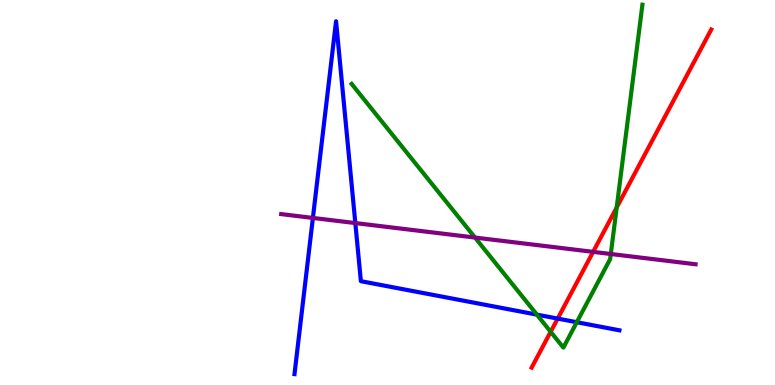[{'lines': ['blue', 'red'], 'intersections': [{'x': 7.2, 'y': 1.73}]}, {'lines': ['green', 'red'], 'intersections': [{'x': 7.11, 'y': 1.38}, {'x': 7.96, 'y': 4.61}]}, {'lines': ['purple', 'red'], 'intersections': [{'x': 7.65, 'y': 3.46}]}, {'lines': ['blue', 'green'], 'intersections': [{'x': 6.93, 'y': 1.83}, {'x': 7.44, 'y': 1.63}]}, {'lines': ['blue', 'purple'], 'intersections': [{'x': 4.04, 'y': 4.34}, {'x': 4.58, 'y': 4.21}]}, {'lines': ['green', 'purple'], 'intersections': [{'x': 6.13, 'y': 3.83}, {'x': 7.88, 'y': 3.4}]}]